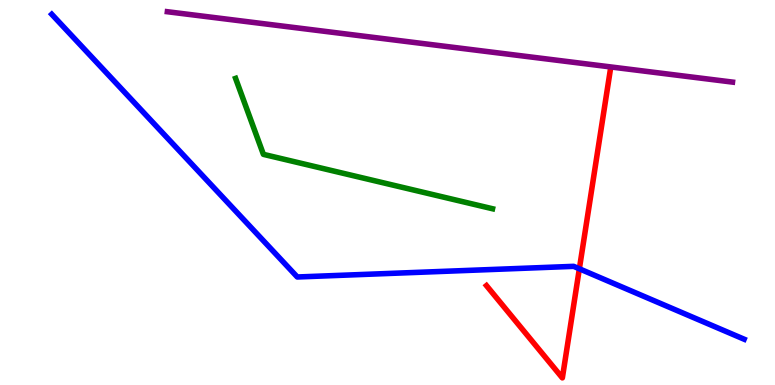[{'lines': ['blue', 'red'], 'intersections': [{'x': 7.48, 'y': 3.02}]}, {'lines': ['green', 'red'], 'intersections': []}, {'lines': ['purple', 'red'], 'intersections': []}, {'lines': ['blue', 'green'], 'intersections': []}, {'lines': ['blue', 'purple'], 'intersections': []}, {'lines': ['green', 'purple'], 'intersections': []}]